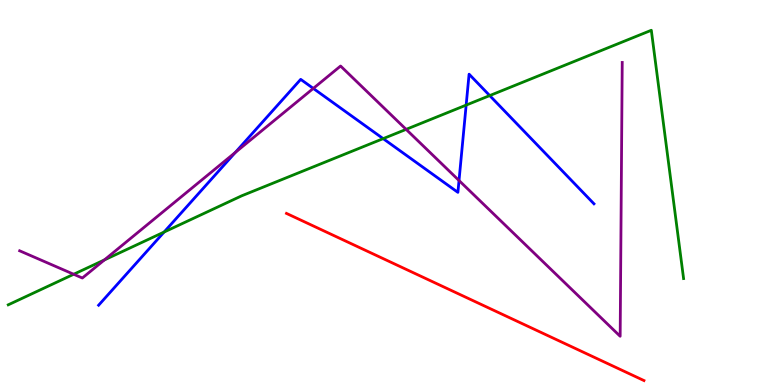[{'lines': ['blue', 'red'], 'intersections': []}, {'lines': ['green', 'red'], 'intersections': []}, {'lines': ['purple', 'red'], 'intersections': []}, {'lines': ['blue', 'green'], 'intersections': [{'x': 2.12, 'y': 3.97}, {'x': 4.94, 'y': 6.4}, {'x': 6.01, 'y': 7.27}, {'x': 6.32, 'y': 7.52}]}, {'lines': ['blue', 'purple'], 'intersections': [{'x': 3.04, 'y': 6.04}, {'x': 4.04, 'y': 7.7}, {'x': 5.92, 'y': 5.31}]}, {'lines': ['green', 'purple'], 'intersections': [{'x': 0.951, 'y': 2.88}, {'x': 1.35, 'y': 3.25}, {'x': 5.24, 'y': 6.64}]}]